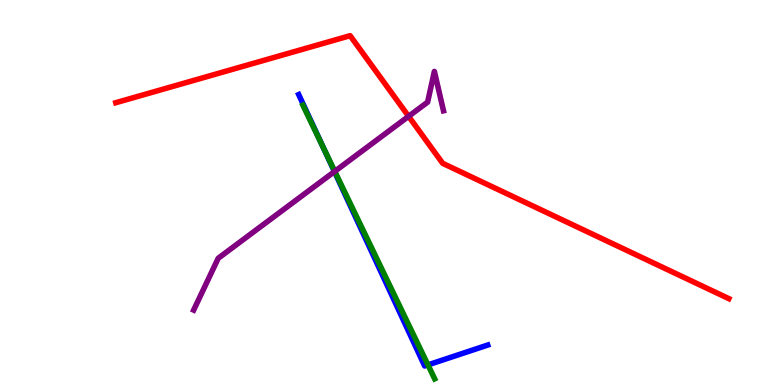[{'lines': ['blue', 'red'], 'intersections': []}, {'lines': ['green', 'red'], 'intersections': []}, {'lines': ['purple', 'red'], 'intersections': [{'x': 5.27, 'y': 6.98}]}, {'lines': ['blue', 'green'], 'intersections': [{'x': 4.17, 'y': 6.17}, {'x': 5.52, 'y': 0.522}]}, {'lines': ['blue', 'purple'], 'intersections': [{'x': 4.32, 'y': 5.54}]}, {'lines': ['green', 'purple'], 'intersections': [{'x': 4.32, 'y': 5.55}]}]